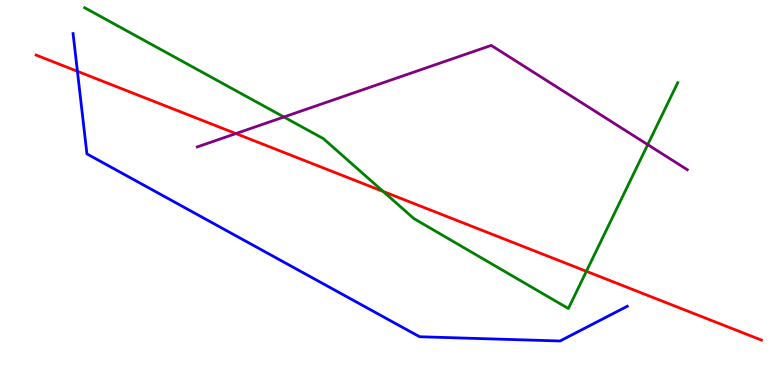[{'lines': ['blue', 'red'], 'intersections': [{'x': 0.999, 'y': 8.15}]}, {'lines': ['green', 'red'], 'intersections': [{'x': 4.94, 'y': 5.03}, {'x': 7.57, 'y': 2.95}]}, {'lines': ['purple', 'red'], 'intersections': [{'x': 3.04, 'y': 6.53}]}, {'lines': ['blue', 'green'], 'intersections': []}, {'lines': ['blue', 'purple'], 'intersections': []}, {'lines': ['green', 'purple'], 'intersections': [{'x': 3.66, 'y': 6.96}, {'x': 8.36, 'y': 6.24}]}]